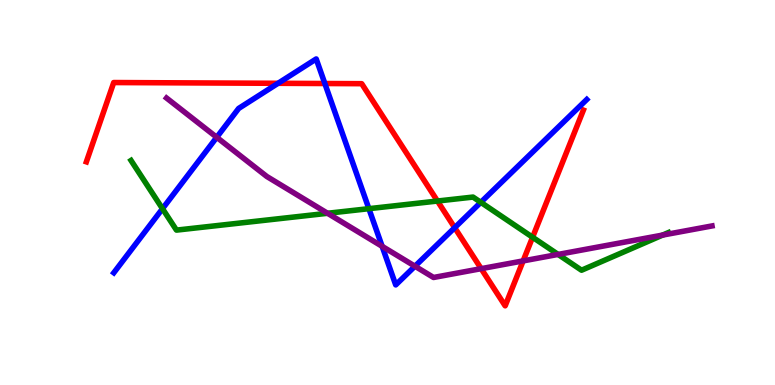[{'lines': ['blue', 'red'], 'intersections': [{'x': 3.59, 'y': 7.84}, {'x': 4.19, 'y': 7.83}, {'x': 5.87, 'y': 4.09}]}, {'lines': ['green', 'red'], 'intersections': [{'x': 5.64, 'y': 4.78}, {'x': 6.87, 'y': 3.84}]}, {'lines': ['purple', 'red'], 'intersections': [{'x': 6.21, 'y': 3.02}, {'x': 6.75, 'y': 3.22}]}, {'lines': ['blue', 'green'], 'intersections': [{'x': 2.1, 'y': 4.58}, {'x': 4.76, 'y': 4.58}, {'x': 6.2, 'y': 4.74}]}, {'lines': ['blue', 'purple'], 'intersections': [{'x': 2.8, 'y': 6.43}, {'x': 4.93, 'y': 3.6}, {'x': 5.35, 'y': 3.09}]}, {'lines': ['green', 'purple'], 'intersections': [{'x': 4.23, 'y': 4.46}, {'x': 7.2, 'y': 3.39}, {'x': 8.55, 'y': 3.89}]}]